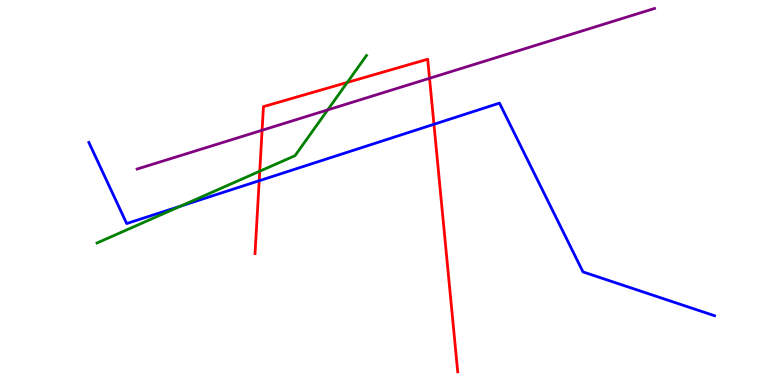[{'lines': ['blue', 'red'], 'intersections': [{'x': 3.34, 'y': 5.31}, {'x': 5.6, 'y': 6.77}]}, {'lines': ['green', 'red'], 'intersections': [{'x': 3.35, 'y': 5.55}, {'x': 4.48, 'y': 7.86}]}, {'lines': ['purple', 'red'], 'intersections': [{'x': 3.38, 'y': 6.62}, {'x': 5.54, 'y': 7.97}]}, {'lines': ['blue', 'green'], 'intersections': [{'x': 2.33, 'y': 4.65}]}, {'lines': ['blue', 'purple'], 'intersections': []}, {'lines': ['green', 'purple'], 'intersections': [{'x': 4.23, 'y': 7.15}]}]